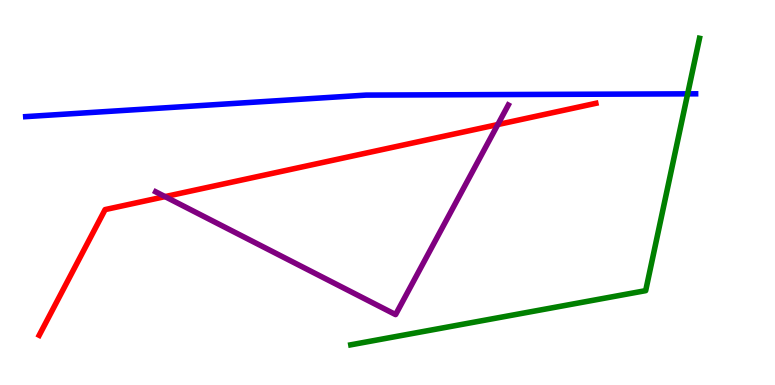[{'lines': ['blue', 'red'], 'intersections': []}, {'lines': ['green', 'red'], 'intersections': []}, {'lines': ['purple', 'red'], 'intersections': [{'x': 2.13, 'y': 4.89}, {'x': 6.42, 'y': 6.76}]}, {'lines': ['blue', 'green'], 'intersections': [{'x': 8.87, 'y': 7.56}]}, {'lines': ['blue', 'purple'], 'intersections': []}, {'lines': ['green', 'purple'], 'intersections': []}]